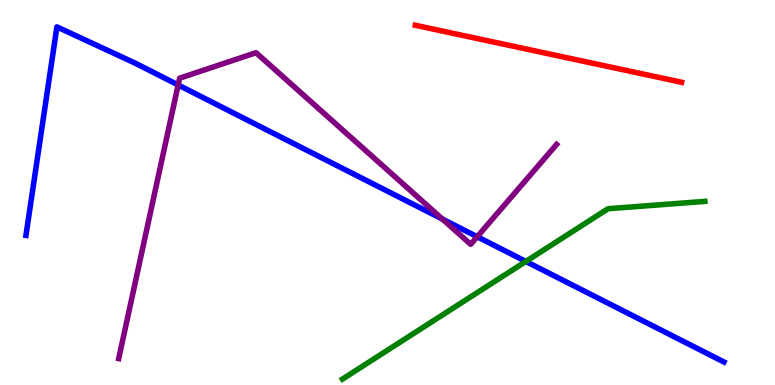[{'lines': ['blue', 'red'], 'intersections': []}, {'lines': ['green', 'red'], 'intersections': []}, {'lines': ['purple', 'red'], 'intersections': []}, {'lines': ['blue', 'green'], 'intersections': [{'x': 6.79, 'y': 3.21}]}, {'lines': ['blue', 'purple'], 'intersections': [{'x': 2.3, 'y': 7.79}, {'x': 5.71, 'y': 4.31}, {'x': 6.16, 'y': 3.85}]}, {'lines': ['green', 'purple'], 'intersections': []}]